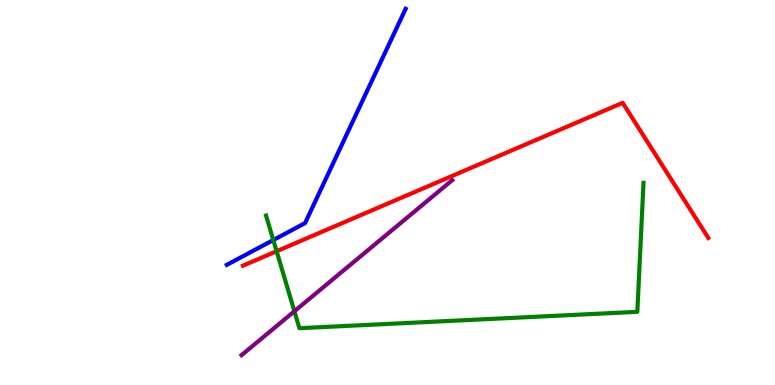[{'lines': ['blue', 'red'], 'intersections': []}, {'lines': ['green', 'red'], 'intersections': [{'x': 3.57, 'y': 3.47}]}, {'lines': ['purple', 'red'], 'intersections': []}, {'lines': ['blue', 'green'], 'intersections': [{'x': 3.53, 'y': 3.77}]}, {'lines': ['blue', 'purple'], 'intersections': []}, {'lines': ['green', 'purple'], 'intersections': [{'x': 3.8, 'y': 1.92}]}]